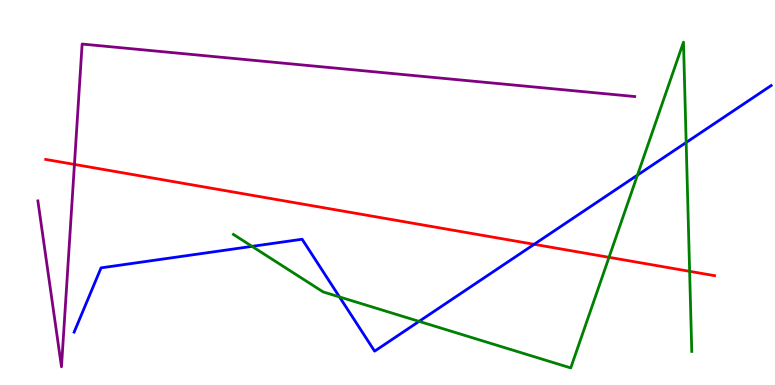[{'lines': ['blue', 'red'], 'intersections': [{'x': 6.89, 'y': 3.65}]}, {'lines': ['green', 'red'], 'intersections': [{'x': 7.86, 'y': 3.32}, {'x': 8.9, 'y': 2.95}]}, {'lines': ['purple', 'red'], 'intersections': [{'x': 0.96, 'y': 5.73}]}, {'lines': ['blue', 'green'], 'intersections': [{'x': 3.25, 'y': 3.6}, {'x': 4.38, 'y': 2.29}, {'x': 5.41, 'y': 1.65}, {'x': 8.23, 'y': 5.45}, {'x': 8.85, 'y': 6.3}]}, {'lines': ['blue', 'purple'], 'intersections': []}, {'lines': ['green', 'purple'], 'intersections': []}]